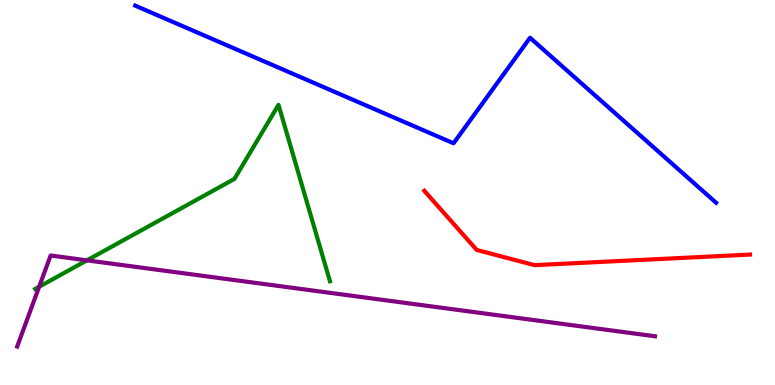[{'lines': ['blue', 'red'], 'intersections': []}, {'lines': ['green', 'red'], 'intersections': []}, {'lines': ['purple', 'red'], 'intersections': []}, {'lines': ['blue', 'green'], 'intersections': []}, {'lines': ['blue', 'purple'], 'intersections': []}, {'lines': ['green', 'purple'], 'intersections': [{'x': 0.505, 'y': 2.55}, {'x': 1.12, 'y': 3.24}]}]